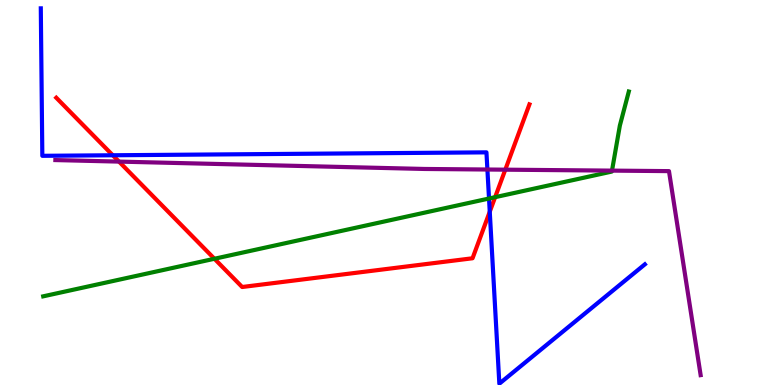[{'lines': ['blue', 'red'], 'intersections': [{'x': 1.46, 'y': 5.97}, {'x': 6.32, 'y': 4.5}]}, {'lines': ['green', 'red'], 'intersections': [{'x': 2.77, 'y': 3.28}, {'x': 6.39, 'y': 4.88}]}, {'lines': ['purple', 'red'], 'intersections': [{'x': 1.54, 'y': 5.8}, {'x': 6.52, 'y': 5.59}]}, {'lines': ['blue', 'green'], 'intersections': [{'x': 6.31, 'y': 4.84}]}, {'lines': ['blue', 'purple'], 'intersections': [{'x': 6.29, 'y': 5.6}]}, {'lines': ['green', 'purple'], 'intersections': [{'x': 7.9, 'y': 5.57}]}]